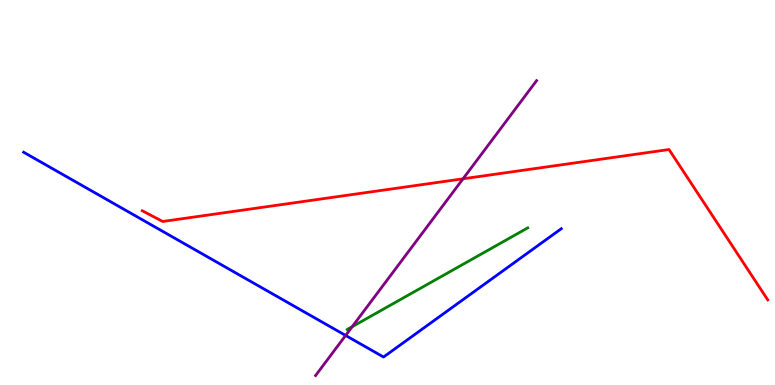[{'lines': ['blue', 'red'], 'intersections': []}, {'lines': ['green', 'red'], 'intersections': []}, {'lines': ['purple', 'red'], 'intersections': [{'x': 5.97, 'y': 5.36}]}, {'lines': ['blue', 'green'], 'intersections': []}, {'lines': ['blue', 'purple'], 'intersections': [{'x': 4.46, 'y': 1.29}]}, {'lines': ['green', 'purple'], 'intersections': [{'x': 4.54, 'y': 1.51}]}]